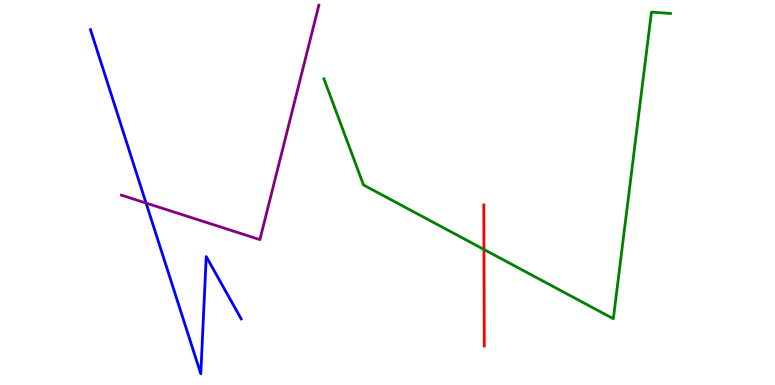[{'lines': ['blue', 'red'], 'intersections': []}, {'lines': ['green', 'red'], 'intersections': [{'x': 6.24, 'y': 3.52}]}, {'lines': ['purple', 'red'], 'intersections': []}, {'lines': ['blue', 'green'], 'intersections': []}, {'lines': ['blue', 'purple'], 'intersections': [{'x': 1.88, 'y': 4.73}]}, {'lines': ['green', 'purple'], 'intersections': []}]